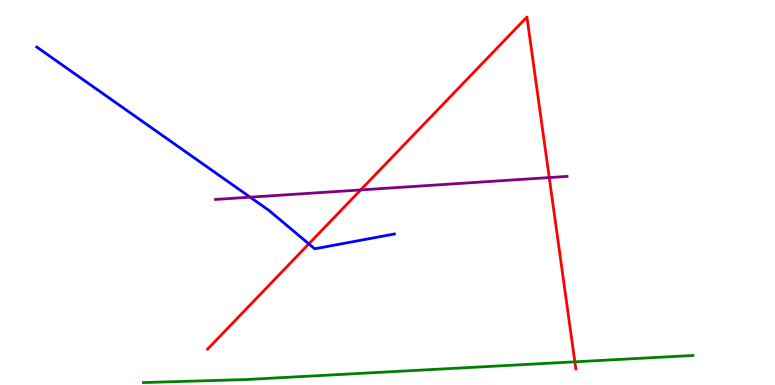[{'lines': ['blue', 'red'], 'intersections': [{'x': 3.98, 'y': 3.67}]}, {'lines': ['green', 'red'], 'intersections': [{'x': 7.42, 'y': 0.602}]}, {'lines': ['purple', 'red'], 'intersections': [{'x': 4.65, 'y': 5.07}, {'x': 7.09, 'y': 5.39}]}, {'lines': ['blue', 'green'], 'intersections': []}, {'lines': ['blue', 'purple'], 'intersections': [{'x': 3.23, 'y': 4.88}]}, {'lines': ['green', 'purple'], 'intersections': []}]